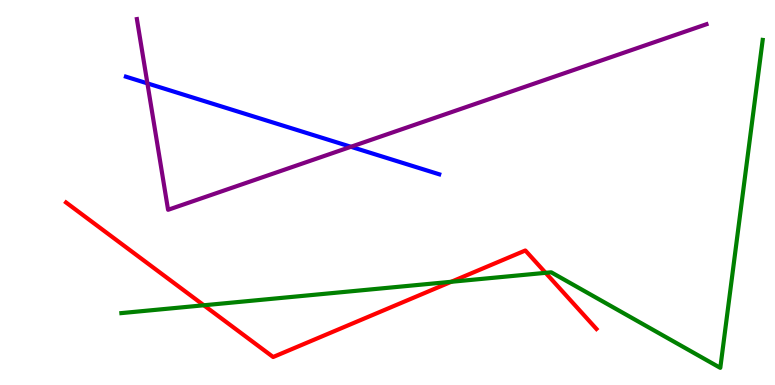[{'lines': ['blue', 'red'], 'intersections': []}, {'lines': ['green', 'red'], 'intersections': [{'x': 2.63, 'y': 2.07}, {'x': 5.82, 'y': 2.68}, {'x': 7.04, 'y': 2.91}]}, {'lines': ['purple', 'red'], 'intersections': []}, {'lines': ['blue', 'green'], 'intersections': []}, {'lines': ['blue', 'purple'], 'intersections': [{'x': 1.9, 'y': 7.83}, {'x': 4.53, 'y': 6.19}]}, {'lines': ['green', 'purple'], 'intersections': []}]